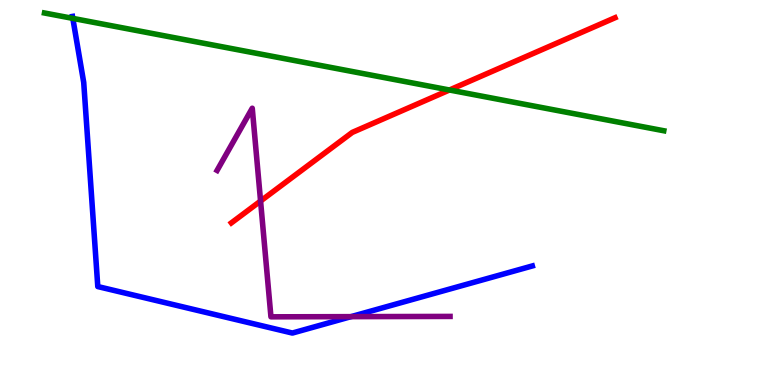[{'lines': ['blue', 'red'], 'intersections': []}, {'lines': ['green', 'red'], 'intersections': [{'x': 5.8, 'y': 7.66}]}, {'lines': ['purple', 'red'], 'intersections': [{'x': 3.36, 'y': 4.78}]}, {'lines': ['blue', 'green'], 'intersections': [{'x': 0.94, 'y': 9.52}]}, {'lines': ['blue', 'purple'], 'intersections': [{'x': 4.53, 'y': 1.78}]}, {'lines': ['green', 'purple'], 'intersections': []}]